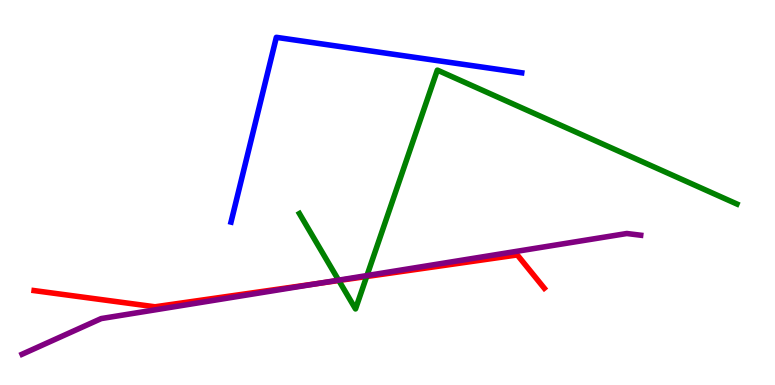[{'lines': ['blue', 'red'], 'intersections': []}, {'lines': ['green', 'red'], 'intersections': [{'x': 4.37, 'y': 2.71}, {'x': 4.73, 'y': 2.82}]}, {'lines': ['purple', 'red'], 'intersections': [{'x': 4.12, 'y': 2.64}]}, {'lines': ['blue', 'green'], 'intersections': []}, {'lines': ['blue', 'purple'], 'intersections': []}, {'lines': ['green', 'purple'], 'intersections': [{'x': 4.37, 'y': 2.72}, {'x': 4.74, 'y': 2.84}]}]